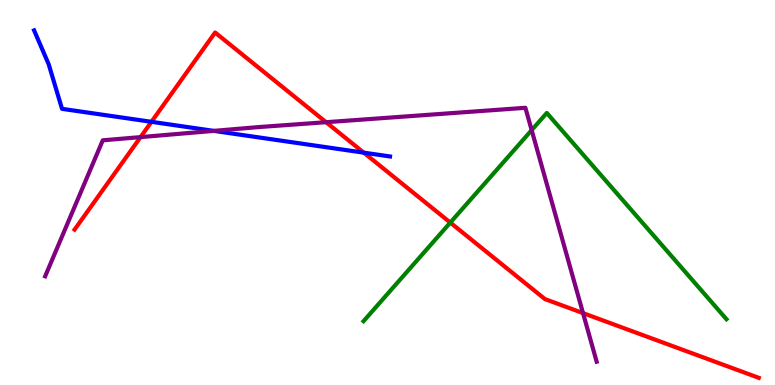[{'lines': ['blue', 'red'], 'intersections': [{'x': 1.95, 'y': 6.84}, {'x': 4.69, 'y': 6.03}]}, {'lines': ['green', 'red'], 'intersections': [{'x': 5.81, 'y': 4.22}]}, {'lines': ['purple', 'red'], 'intersections': [{'x': 1.81, 'y': 6.44}, {'x': 4.21, 'y': 6.83}, {'x': 7.52, 'y': 1.87}]}, {'lines': ['blue', 'green'], 'intersections': []}, {'lines': ['blue', 'purple'], 'intersections': [{'x': 2.76, 'y': 6.6}]}, {'lines': ['green', 'purple'], 'intersections': [{'x': 6.86, 'y': 6.62}]}]